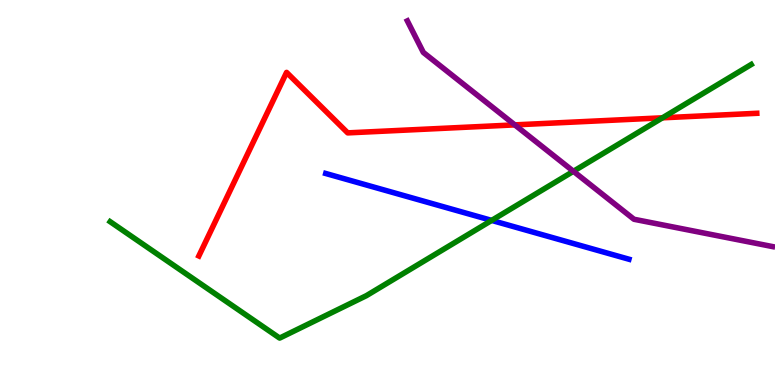[{'lines': ['blue', 'red'], 'intersections': []}, {'lines': ['green', 'red'], 'intersections': [{'x': 8.55, 'y': 6.94}]}, {'lines': ['purple', 'red'], 'intersections': [{'x': 6.64, 'y': 6.76}]}, {'lines': ['blue', 'green'], 'intersections': [{'x': 6.34, 'y': 4.28}]}, {'lines': ['blue', 'purple'], 'intersections': []}, {'lines': ['green', 'purple'], 'intersections': [{'x': 7.4, 'y': 5.55}]}]